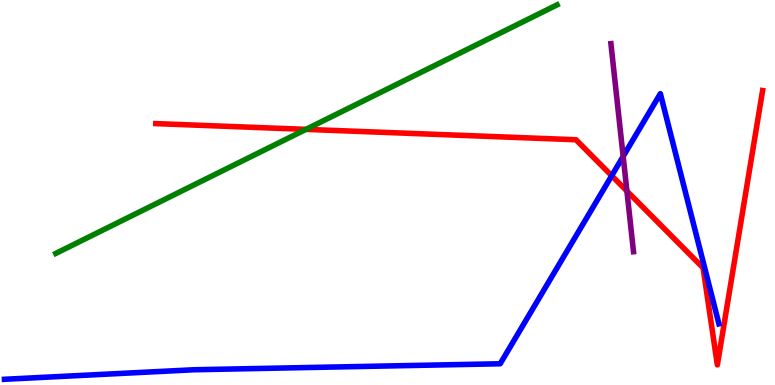[{'lines': ['blue', 'red'], 'intersections': [{'x': 7.89, 'y': 5.44}]}, {'lines': ['green', 'red'], 'intersections': [{'x': 3.95, 'y': 6.64}]}, {'lines': ['purple', 'red'], 'intersections': [{'x': 8.09, 'y': 5.04}]}, {'lines': ['blue', 'green'], 'intersections': []}, {'lines': ['blue', 'purple'], 'intersections': [{'x': 8.04, 'y': 5.94}]}, {'lines': ['green', 'purple'], 'intersections': []}]